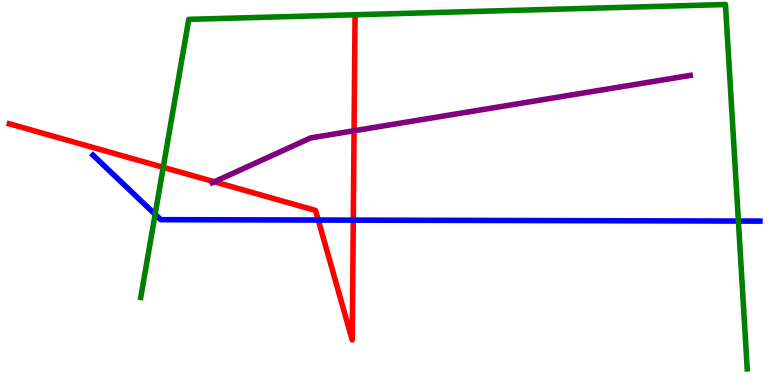[{'lines': ['blue', 'red'], 'intersections': [{'x': 4.11, 'y': 4.28}, {'x': 4.56, 'y': 4.28}]}, {'lines': ['green', 'red'], 'intersections': [{'x': 2.11, 'y': 5.65}]}, {'lines': ['purple', 'red'], 'intersections': [{'x': 2.77, 'y': 5.28}, {'x': 4.57, 'y': 6.6}]}, {'lines': ['blue', 'green'], 'intersections': [{'x': 2.0, 'y': 4.43}, {'x': 9.53, 'y': 4.26}]}, {'lines': ['blue', 'purple'], 'intersections': []}, {'lines': ['green', 'purple'], 'intersections': []}]